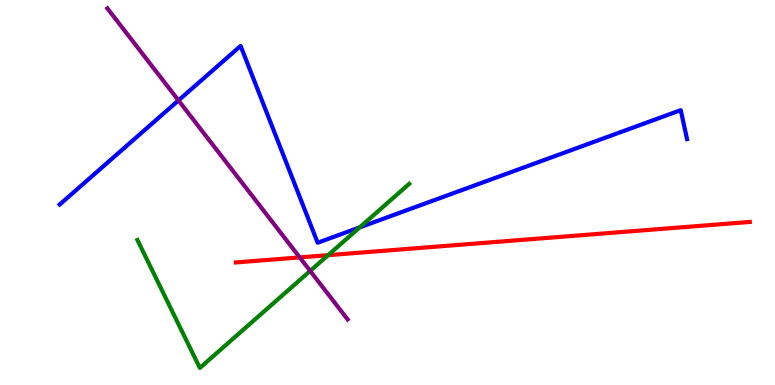[{'lines': ['blue', 'red'], 'intersections': []}, {'lines': ['green', 'red'], 'intersections': [{'x': 4.23, 'y': 3.37}]}, {'lines': ['purple', 'red'], 'intersections': [{'x': 3.87, 'y': 3.31}]}, {'lines': ['blue', 'green'], 'intersections': [{'x': 4.64, 'y': 4.09}]}, {'lines': ['blue', 'purple'], 'intersections': [{'x': 2.3, 'y': 7.39}]}, {'lines': ['green', 'purple'], 'intersections': [{'x': 4.0, 'y': 2.96}]}]